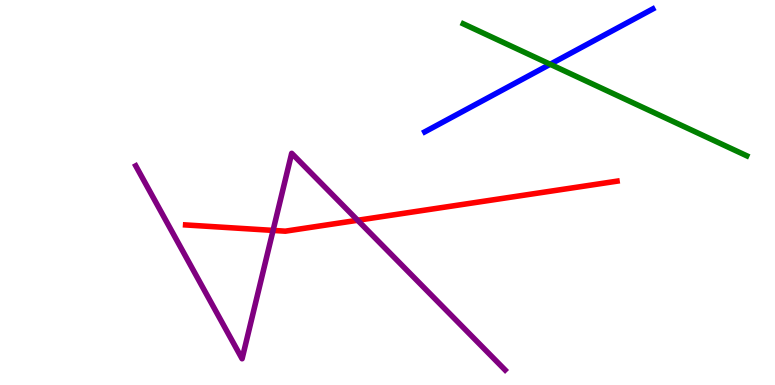[{'lines': ['blue', 'red'], 'intersections': []}, {'lines': ['green', 'red'], 'intersections': []}, {'lines': ['purple', 'red'], 'intersections': [{'x': 3.52, 'y': 4.02}, {'x': 4.61, 'y': 4.28}]}, {'lines': ['blue', 'green'], 'intersections': [{'x': 7.1, 'y': 8.33}]}, {'lines': ['blue', 'purple'], 'intersections': []}, {'lines': ['green', 'purple'], 'intersections': []}]